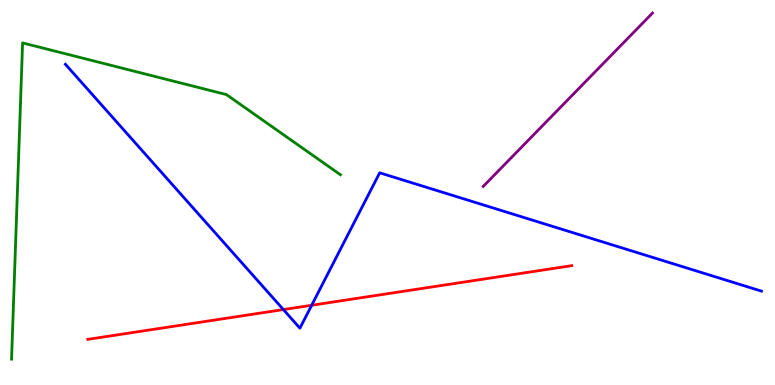[{'lines': ['blue', 'red'], 'intersections': [{'x': 3.66, 'y': 1.96}, {'x': 4.02, 'y': 2.07}]}, {'lines': ['green', 'red'], 'intersections': []}, {'lines': ['purple', 'red'], 'intersections': []}, {'lines': ['blue', 'green'], 'intersections': []}, {'lines': ['blue', 'purple'], 'intersections': []}, {'lines': ['green', 'purple'], 'intersections': []}]